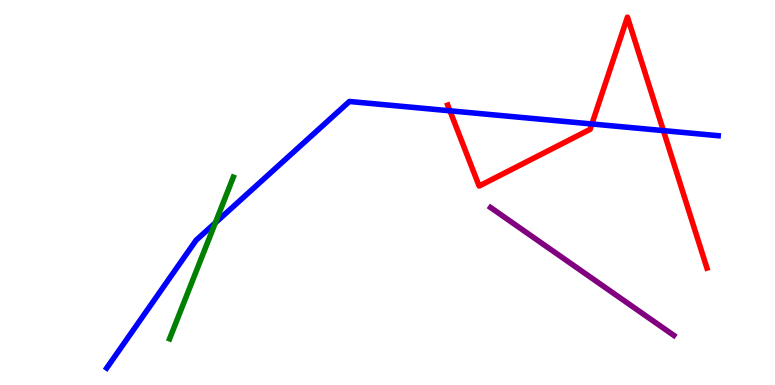[{'lines': ['blue', 'red'], 'intersections': [{'x': 5.81, 'y': 7.12}, {'x': 7.64, 'y': 6.78}, {'x': 8.56, 'y': 6.61}]}, {'lines': ['green', 'red'], 'intersections': []}, {'lines': ['purple', 'red'], 'intersections': []}, {'lines': ['blue', 'green'], 'intersections': [{'x': 2.78, 'y': 4.21}]}, {'lines': ['blue', 'purple'], 'intersections': []}, {'lines': ['green', 'purple'], 'intersections': []}]